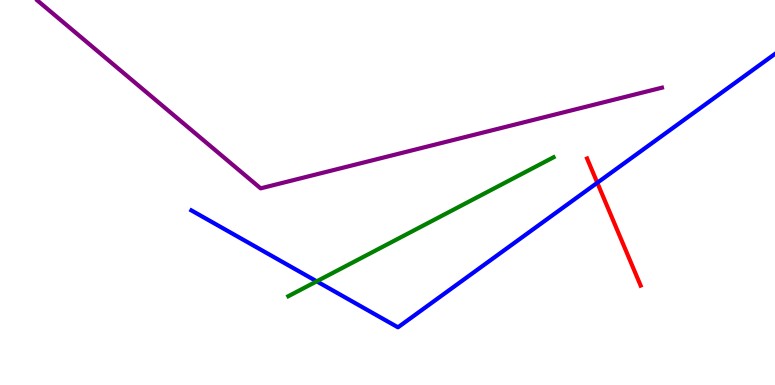[{'lines': ['blue', 'red'], 'intersections': [{'x': 7.71, 'y': 5.25}]}, {'lines': ['green', 'red'], 'intersections': []}, {'lines': ['purple', 'red'], 'intersections': []}, {'lines': ['blue', 'green'], 'intersections': [{'x': 4.09, 'y': 2.69}]}, {'lines': ['blue', 'purple'], 'intersections': []}, {'lines': ['green', 'purple'], 'intersections': []}]